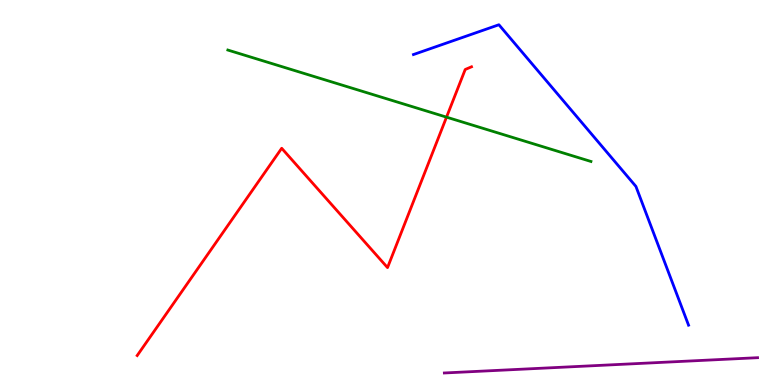[{'lines': ['blue', 'red'], 'intersections': []}, {'lines': ['green', 'red'], 'intersections': [{'x': 5.76, 'y': 6.96}]}, {'lines': ['purple', 'red'], 'intersections': []}, {'lines': ['blue', 'green'], 'intersections': []}, {'lines': ['blue', 'purple'], 'intersections': []}, {'lines': ['green', 'purple'], 'intersections': []}]